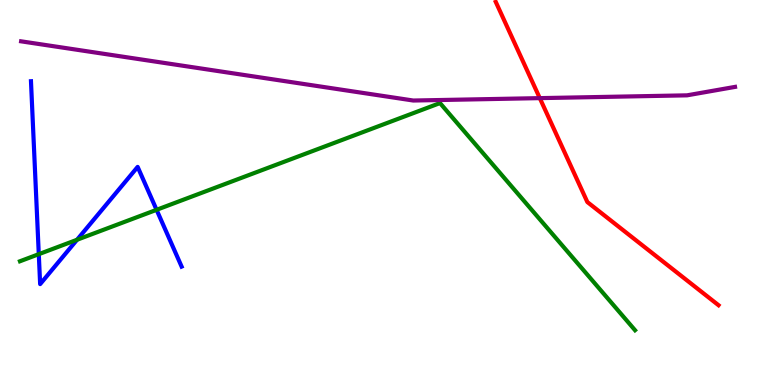[{'lines': ['blue', 'red'], 'intersections': []}, {'lines': ['green', 'red'], 'intersections': []}, {'lines': ['purple', 'red'], 'intersections': [{'x': 6.97, 'y': 7.45}]}, {'lines': ['blue', 'green'], 'intersections': [{'x': 0.5, 'y': 3.4}, {'x': 0.994, 'y': 3.77}, {'x': 2.02, 'y': 4.55}]}, {'lines': ['blue', 'purple'], 'intersections': []}, {'lines': ['green', 'purple'], 'intersections': []}]